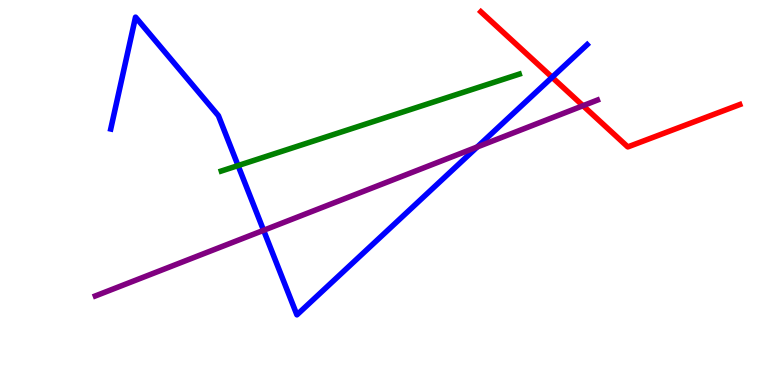[{'lines': ['blue', 'red'], 'intersections': [{'x': 7.12, 'y': 7.99}]}, {'lines': ['green', 'red'], 'intersections': []}, {'lines': ['purple', 'red'], 'intersections': [{'x': 7.52, 'y': 7.25}]}, {'lines': ['blue', 'green'], 'intersections': [{'x': 3.07, 'y': 5.7}]}, {'lines': ['blue', 'purple'], 'intersections': [{'x': 3.4, 'y': 4.02}, {'x': 6.16, 'y': 6.18}]}, {'lines': ['green', 'purple'], 'intersections': []}]